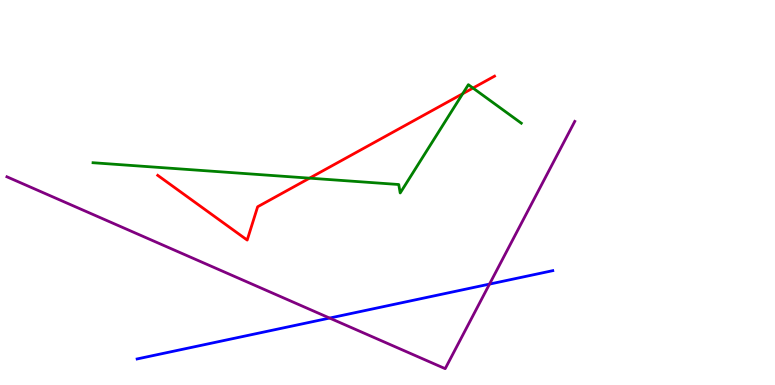[{'lines': ['blue', 'red'], 'intersections': []}, {'lines': ['green', 'red'], 'intersections': [{'x': 3.99, 'y': 5.37}, {'x': 5.97, 'y': 7.57}, {'x': 6.1, 'y': 7.71}]}, {'lines': ['purple', 'red'], 'intersections': []}, {'lines': ['blue', 'green'], 'intersections': []}, {'lines': ['blue', 'purple'], 'intersections': [{'x': 4.25, 'y': 1.74}, {'x': 6.32, 'y': 2.62}]}, {'lines': ['green', 'purple'], 'intersections': []}]